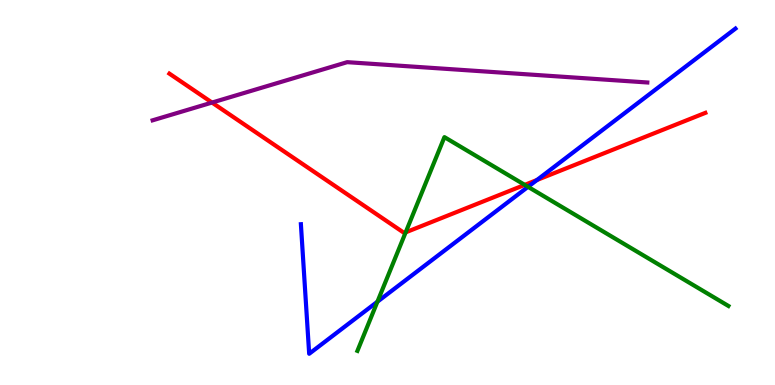[{'lines': ['blue', 'red'], 'intersections': [{'x': 6.93, 'y': 5.33}]}, {'lines': ['green', 'red'], 'intersections': [{'x': 5.23, 'y': 3.96}, {'x': 6.77, 'y': 5.2}]}, {'lines': ['purple', 'red'], 'intersections': [{'x': 2.74, 'y': 7.34}]}, {'lines': ['blue', 'green'], 'intersections': [{'x': 4.87, 'y': 2.16}, {'x': 6.81, 'y': 5.15}]}, {'lines': ['blue', 'purple'], 'intersections': []}, {'lines': ['green', 'purple'], 'intersections': []}]